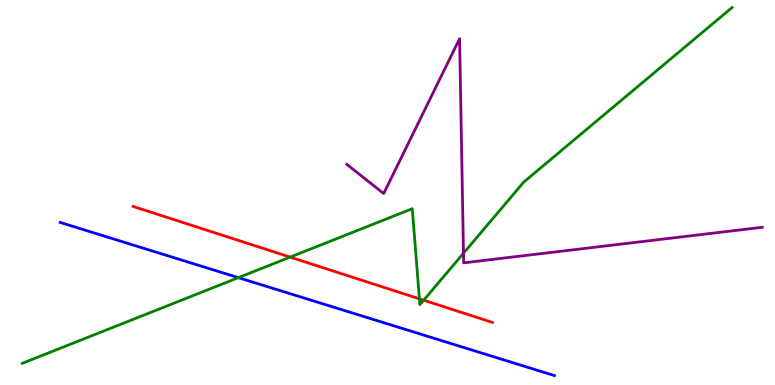[{'lines': ['blue', 'red'], 'intersections': []}, {'lines': ['green', 'red'], 'intersections': [{'x': 3.74, 'y': 3.32}, {'x': 5.41, 'y': 2.24}, {'x': 5.47, 'y': 2.2}]}, {'lines': ['purple', 'red'], 'intersections': []}, {'lines': ['blue', 'green'], 'intersections': [{'x': 3.08, 'y': 2.79}]}, {'lines': ['blue', 'purple'], 'intersections': []}, {'lines': ['green', 'purple'], 'intersections': [{'x': 5.98, 'y': 3.42}]}]